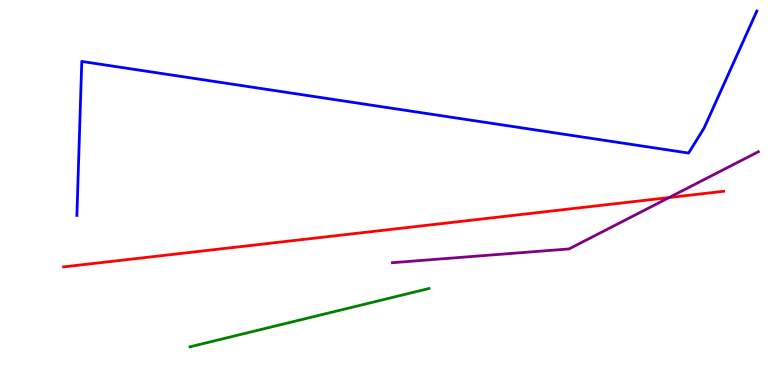[{'lines': ['blue', 'red'], 'intersections': []}, {'lines': ['green', 'red'], 'intersections': []}, {'lines': ['purple', 'red'], 'intersections': [{'x': 8.63, 'y': 4.87}]}, {'lines': ['blue', 'green'], 'intersections': []}, {'lines': ['blue', 'purple'], 'intersections': []}, {'lines': ['green', 'purple'], 'intersections': []}]